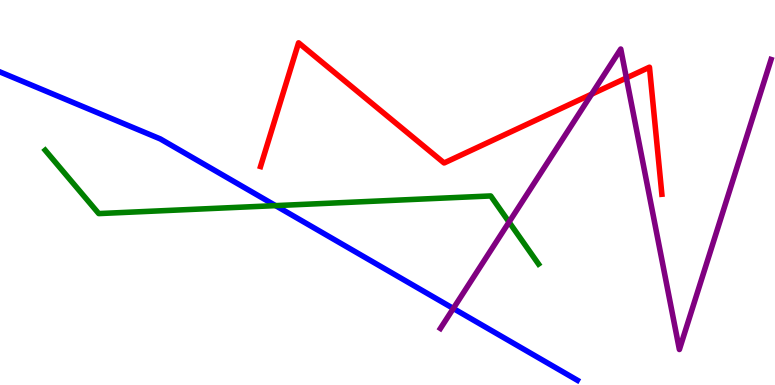[{'lines': ['blue', 'red'], 'intersections': []}, {'lines': ['green', 'red'], 'intersections': []}, {'lines': ['purple', 'red'], 'intersections': [{'x': 7.63, 'y': 7.55}, {'x': 8.08, 'y': 7.98}]}, {'lines': ['blue', 'green'], 'intersections': [{'x': 3.56, 'y': 4.66}]}, {'lines': ['blue', 'purple'], 'intersections': [{'x': 5.85, 'y': 1.99}]}, {'lines': ['green', 'purple'], 'intersections': [{'x': 6.57, 'y': 4.23}]}]